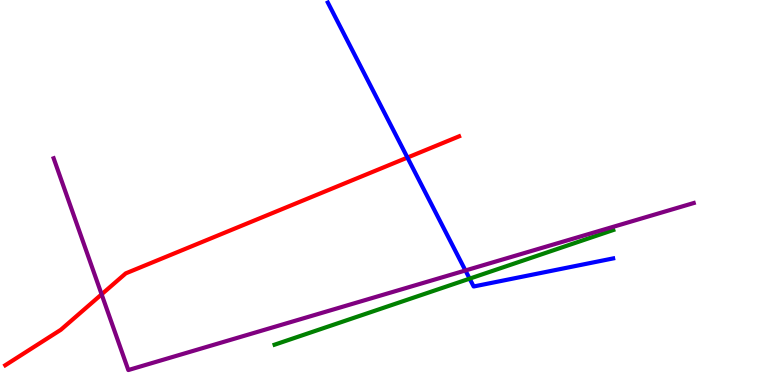[{'lines': ['blue', 'red'], 'intersections': [{'x': 5.26, 'y': 5.91}]}, {'lines': ['green', 'red'], 'intersections': []}, {'lines': ['purple', 'red'], 'intersections': [{'x': 1.31, 'y': 2.36}]}, {'lines': ['blue', 'green'], 'intersections': [{'x': 6.06, 'y': 2.76}]}, {'lines': ['blue', 'purple'], 'intersections': [{'x': 6.01, 'y': 2.97}]}, {'lines': ['green', 'purple'], 'intersections': []}]